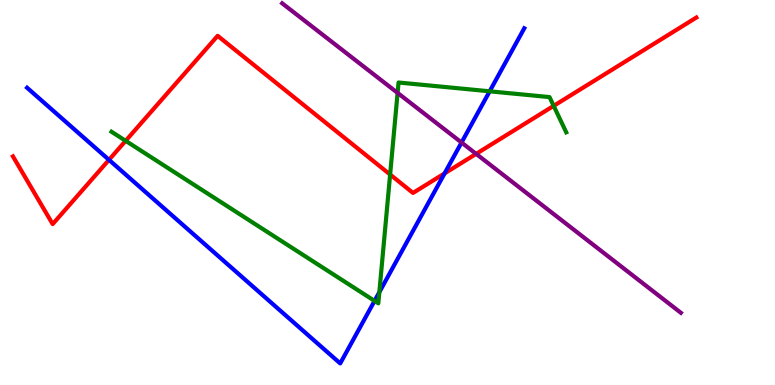[{'lines': ['blue', 'red'], 'intersections': [{'x': 1.41, 'y': 5.85}, {'x': 5.74, 'y': 5.5}]}, {'lines': ['green', 'red'], 'intersections': [{'x': 1.62, 'y': 6.34}, {'x': 5.03, 'y': 5.47}, {'x': 7.14, 'y': 7.25}]}, {'lines': ['purple', 'red'], 'intersections': [{'x': 6.14, 'y': 6.0}]}, {'lines': ['blue', 'green'], 'intersections': [{'x': 4.83, 'y': 2.18}, {'x': 4.89, 'y': 2.41}, {'x': 6.32, 'y': 7.63}]}, {'lines': ['blue', 'purple'], 'intersections': [{'x': 5.96, 'y': 6.3}]}, {'lines': ['green', 'purple'], 'intersections': [{'x': 5.13, 'y': 7.59}]}]